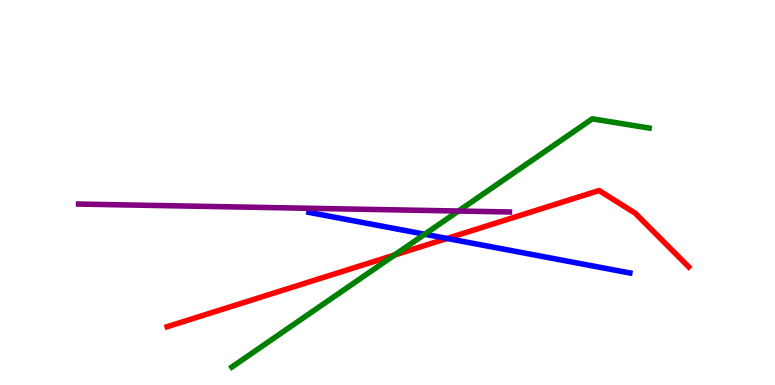[{'lines': ['blue', 'red'], 'intersections': [{'x': 5.77, 'y': 3.81}]}, {'lines': ['green', 'red'], 'intersections': [{'x': 5.09, 'y': 3.38}]}, {'lines': ['purple', 'red'], 'intersections': []}, {'lines': ['blue', 'green'], 'intersections': [{'x': 5.48, 'y': 3.92}]}, {'lines': ['blue', 'purple'], 'intersections': []}, {'lines': ['green', 'purple'], 'intersections': [{'x': 5.92, 'y': 4.52}]}]